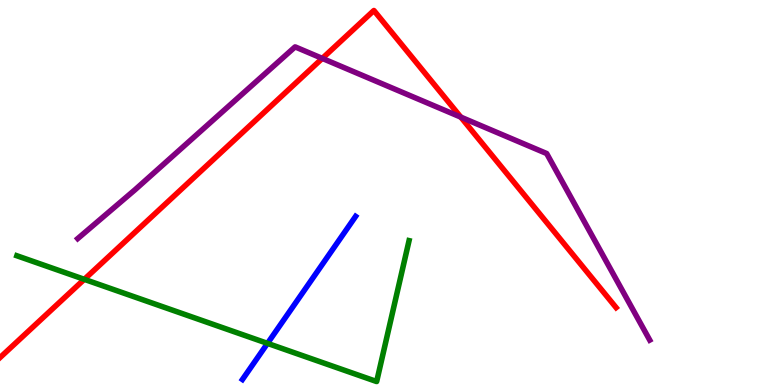[{'lines': ['blue', 'red'], 'intersections': []}, {'lines': ['green', 'red'], 'intersections': [{'x': 1.09, 'y': 2.74}]}, {'lines': ['purple', 'red'], 'intersections': [{'x': 4.16, 'y': 8.48}, {'x': 5.95, 'y': 6.96}]}, {'lines': ['blue', 'green'], 'intersections': [{'x': 3.45, 'y': 1.08}]}, {'lines': ['blue', 'purple'], 'intersections': []}, {'lines': ['green', 'purple'], 'intersections': []}]